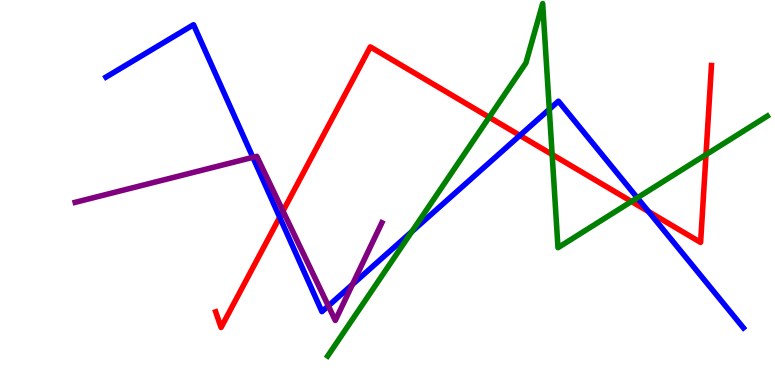[{'lines': ['blue', 'red'], 'intersections': [{'x': 3.61, 'y': 4.36}, {'x': 6.71, 'y': 6.48}, {'x': 8.37, 'y': 4.5}]}, {'lines': ['green', 'red'], 'intersections': [{'x': 6.31, 'y': 6.95}, {'x': 7.12, 'y': 5.99}, {'x': 8.15, 'y': 4.77}, {'x': 9.11, 'y': 5.98}]}, {'lines': ['purple', 'red'], 'intersections': [{'x': 3.65, 'y': 4.52}]}, {'lines': ['blue', 'green'], 'intersections': [{'x': 5.31, 'y': 3.98}, {'x': 7.09, 'y': 7.16}, {'x': 8.22, 'y': 4.86}]}, {'lines': ['blue', 'purple'], 'intersections': [{'x': 3.26, 'y': 5.91}, {'x': 4.24, 'y': 2.05}, {'x': 4.55, 'y': 2.61}]}, {'lines': ['green', 'purple'], 'intersections': []}]